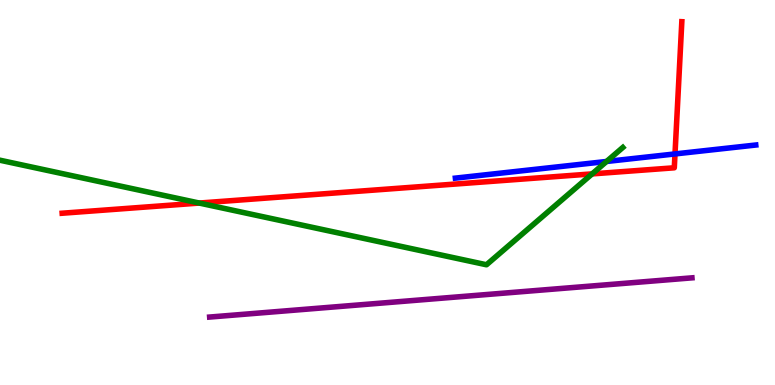[{'lines': ['blue', 'red'], 'intersections': [{'x': 8.71, 'y': 6.0}]}, {'lines': ['green', 'red'], 'intersections': [{'x': 2.57, 'y': 4.73}, {'x': 7.64, 'y': 5.48}]}, {'lines': ['purple', 'red'], 'intersections': []}, {'lines': ['blue', 'green'], 'intersections': [{'x': 7.83, 'y': 5.81}]}, {'lines': ['blue', 'purple'], 'intersections': []}, {'lines': ['green', 'purple'], 'intersections': []}]